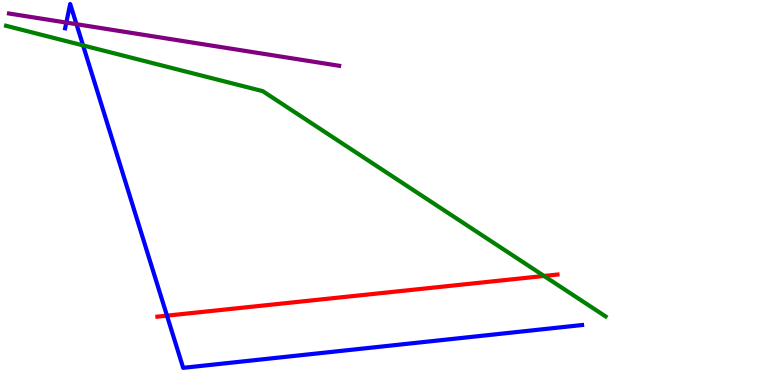[{'lines': ['blue', 'red'], 'intersections': [{'x': 2.15, 'y': 1.8}]}, {'lines': ['green', 'red'], 'intersections': [{'x': 7.02, 'y': 2.83}]}, {'lines': ['purple', 'red'], 'intersections': []}, {'lines': ['blue', 'green'], 'intersections': [{'x': 1.07, 'y': 8.82}]}, {'lines': ['blue', 'purple'], 'intersections': [{'x': 0.856, 'y': 9.41}, {'x': 0.987, 'y': 9.37}]}, {'lines': ['green', 'purple'], 'intersections': []}]